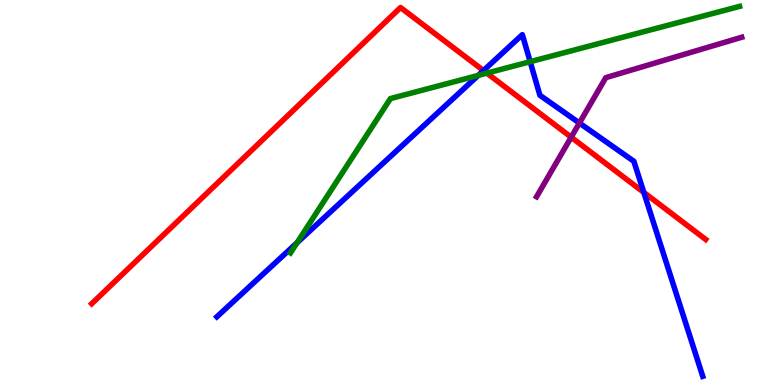[{'lines': ['blue', 'red'], 'intersections': [{'x': 6.24, 'y': 8.17}, {'x': 8.31, 'y': 5.0}]}, {'lines': ['green', 'red'], 'intersections': [{'x': 6.28, 'y': 8.1}]}, {'lines': ['purple', 'red'], 'intersections': [{'x': 7.37, 'y': 6.44}]}, {'lines': ['blue', 'green'], 'intersections': [{'x': 3.83, 'y': 3.69}, {'x': 6.17, 'y': 8.04}, {'x': 6.84, 'y': 8.4}]}, {'lines': ['blue', 'purple'], 'intersections': [{'x': 7.48, 'y': 6.8}]}, {'lines': ['green', 'purple'], 'intersections': []}]